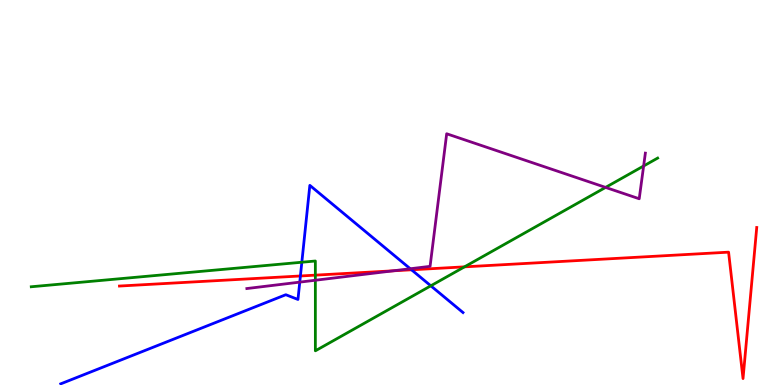[{'lines': ['blue', 'red'], 'intersections': [{'x': 3.88, 'y': 2.83}, {'x': 5.31, 'y': 2.99}]}, {'lines': ['green', 'red'], 'intersections': [{'x': 4.07, 'y': 2.85}, {'x': 5.99, 'y': 3.07}]}, {'lines': ['purple', 'red'], 'intersections': [{'x': 5.07, 'y': 2.97}]}, {'lines': ['blue', 'green'], 'intersections': [{'x': 3.89, 'y': 3.19}, {'x': 5.56, 'y': 2.58}]}, {'lines': ['blue', 'purple'], 'intersections': [{'x': 3.87, 'y': 2.67}, {'x': 5.29, 'y': 3.02}]}, {'lines': ['green', 'purple'], 'intersections': [{'x': 4.07, 'y': 2.72}, {'x': 7.81, 'y': 5.13}, {'x': 8.3, 'y': 5.69}]}]